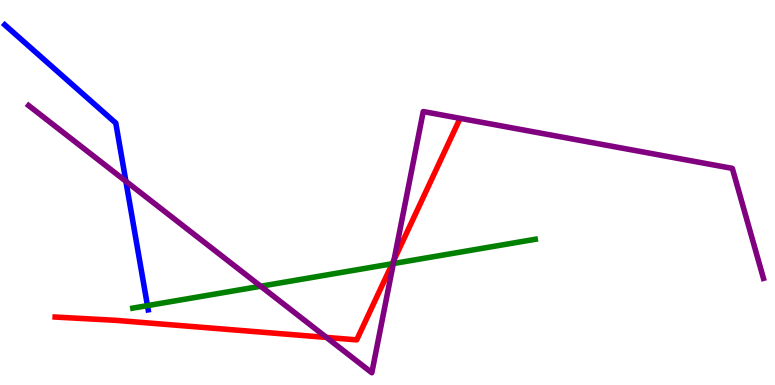[{'lines': ['blue', 'red'], 'intersections': []}, {'lines': ['green', 'red'], 'intersections': [{'x': 5.06, 'y': 3.15}]}, {'lines': ['purple', 'red'], 'intersections': [{'x': 4.21, 'y': 1.24}, {'x': 5.08, 'y': 3.25}]}, {'lines': ['blue', 'green'], 'intersections': [{'x': 1.9, 'y': 2.06}]}, {'lines': ['blue', 'purple'], 'intersections': [{'x': 1.62, 'y': 5.29}]}, {'lines': ['green', 'purple'], 'intersections': [{'x': 3.36, 'y': 2.57}, {'x': 5.08, 'y': 3.15}]}]